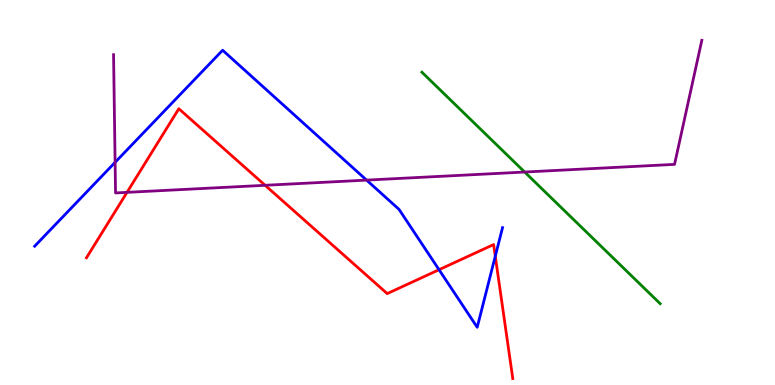[{'lines': ['blue', 'red'], 'intersections': [{'x': 5.67, 'y': 2.99}, {'x': 6.39, 'y': 3.35}]}, {'lines': ['green', 'red'], 'intersections': []}, {'lines': ['purple', 'red'], 'intersections': [{'x': 1.64, 'y': 5.0}, {'x': 3.42, 'y': 5.19}]}, {'lines': ['blue', 'green'], 'intersections': []}, {'lines': ['blue', 'purple'], 'intersections': [{'x': 1.49, 'y': 5.78}, {'x': 4.73, 'y': 5.32}]}, {'lines': ['green', 'purple'], 'intersections': [{'x': 6.77, 'y': 5.53}]}]